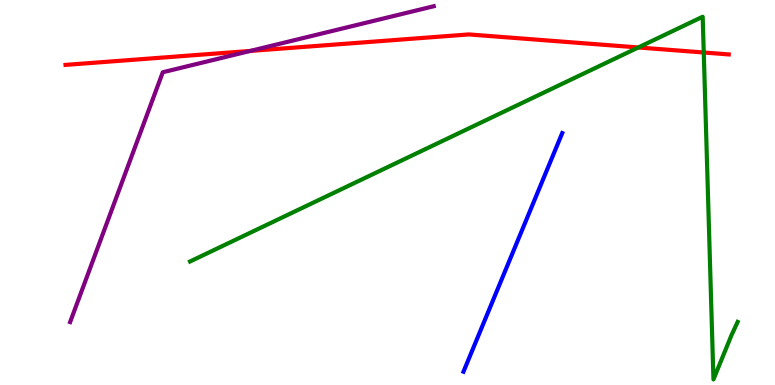[{'lines': ['blue', 'red'], 'intersections': []}, {'lines': ['green', 'red'], 'intersections': [{'x': 8.24, 'y': 8.77}, {'x': 9.08, 'y': 8.64}]}, {'lines': ['purple', 'red'], 'intersections': [{'x': 3.23, 'y': 8.68}]}, {'lines': ['blue', 'green'], 'intersections': []}, {'lines': ['blue', 'purple'], 'intersections': []}, {'lines': ['green', 'purple'], 'intersections': []}]